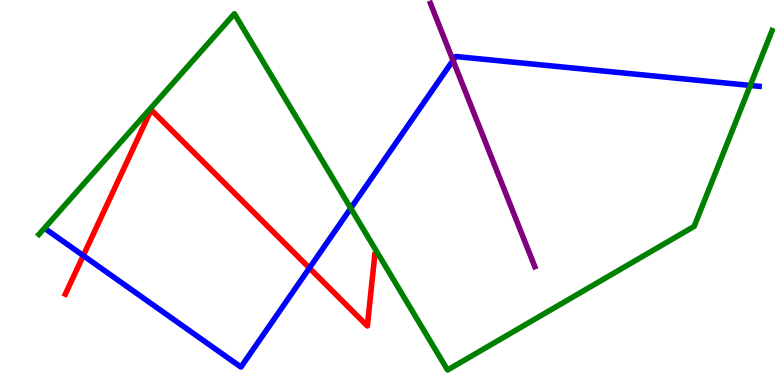[{'lines': ['blue', 'red'], 'intersections': [{'x': 1.07, 'y': 3.36}, {'x': 3.99, 'y': 3.04}]}, {'lines': ['green', 'red'], 'intersections': []}, {'lines': ['purple', 'red'], 'intersections': []}, {'lines': ['blue', 'green'], 'intersections': [{'x': 4.53, 'y': 4.59}, {'x': 9.68, 'y': 7.78}]}, {'lines': ['blue', 'purple'], 'intersections': [{'x': 5.85, 'y': 8.43}]}, {'lines': ['green', 'purple'], 'intersections': []}]